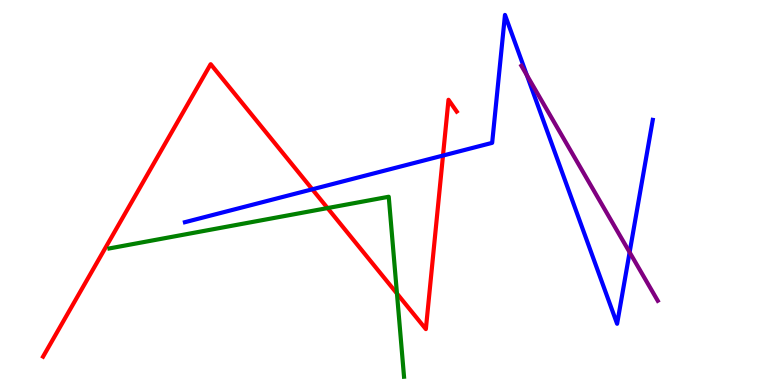[{'lines': ['blue', 'red'], 'intersections': [{'x': 4.03, 'y': 5.08}, {'x': 5.72, 'y': 5.96}]}, {'lines': ['green', 'red'], 'intersections': [{'x': 4.23, 'y': 4.6}, {'x': 5.12, 'y': 2.38}]}, {'lines': ['purple', 'red'], 'intersections': []}, {'lines': ['blue', 'green'], 'intersections': []}, {'lines': ['blue', 'purple'], 'intersections': [{'x': 6.8, 'y': 8.05}, {'x': 8.12, 'y': 3.45}]}, {'lines': ['green', 'purple'], 'intersections': []}]